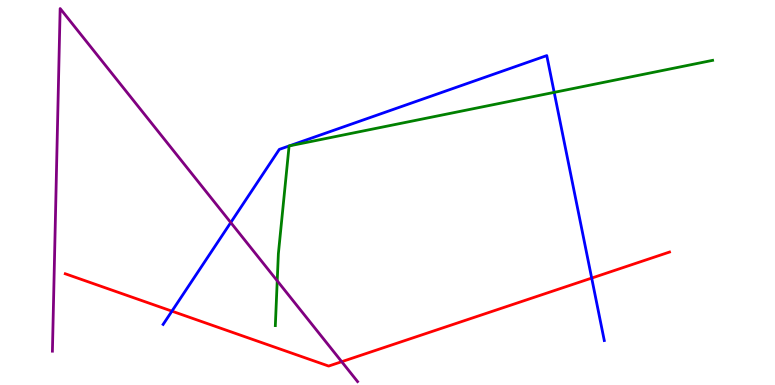[{'lines': ['blue', 'red'], 'intersections': [{'x': 2.22, 'y': 1.92}, {'x': 7.63, 'y': 2.78}]}, {'lines': ['green', 'red'], 'intersections': []}, {'lines': ['purple', 'red'], 'intersections': [{'x': 4.41, 'y': 0.605}]}, {'lines': ['blue', 'green'], 'intersections': [{'x': 3.73, 'y': 6.21}, {'x': 3.73, 'y': 6.21}, {'x': 7.15, 'y': 7.6}]}, {'lines': ['blue', 'purple'], 'intersections': [{'x': 2.98, 'y': 4.22}]}, {'lines': ['green', 'purple'], 'intersections': [{'x': 3.58, 'y': 2.71}]}]